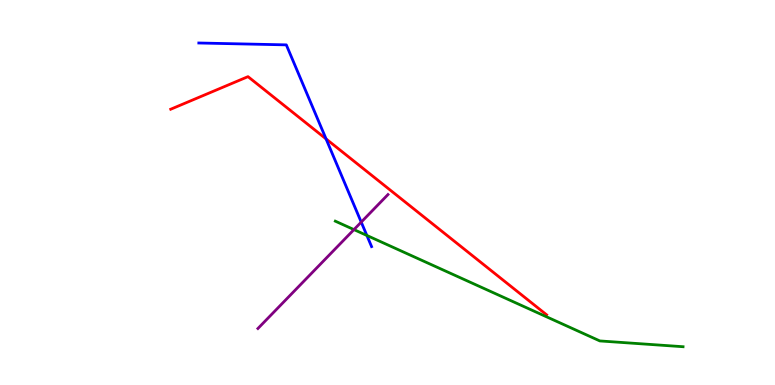[{'lines': ['blue', 'red'], 'intersections': [{'x': 4.21, 'y': 6.39}]}, {'lines': ['green', 'red'], 'intersections': []}, {'lines': ['purple', 'red'], 'intersections': []}, {'lines': ['blue', 'green'], 'intersections': [{'x': 4.73, 'y': 3.88}]}, {'lines': ['blue', 'purple'], 'intersections': [{'x': 4.66, 'y': 4.23}]}, {'lines': ['green', 'purple'], 'intersections': [{'x': 4.57, 'y': 4.04}]}]